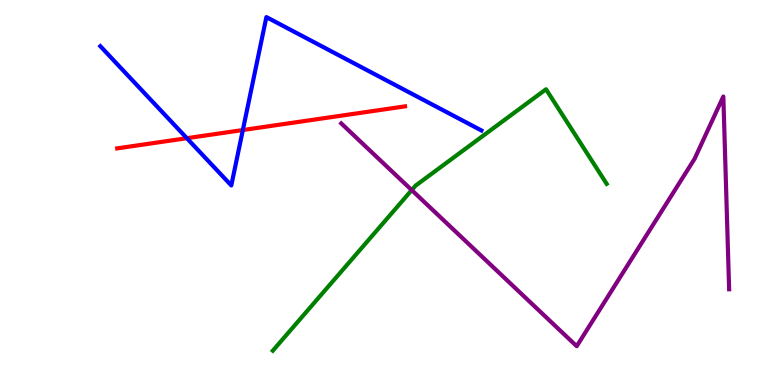[{'lines': ['blue', 'red'], 'intersections': [{'x': 2.41, 'y': 6.41}, {'x': 3.13, 'y': 6.62}]}, {'lines': ['green', 'red'], 'intersections': []}, {'lines': ['purple', 'red'], 'intersections': []}, {'lines': ['blue', 'green'], 'intersections': []}, {'lines': ['blue', 'purple'], 'intersections': []}, {'lines': ['green', 'purple'], 'intersections': [{'x': 5.31, 'y': 5.06}]}]